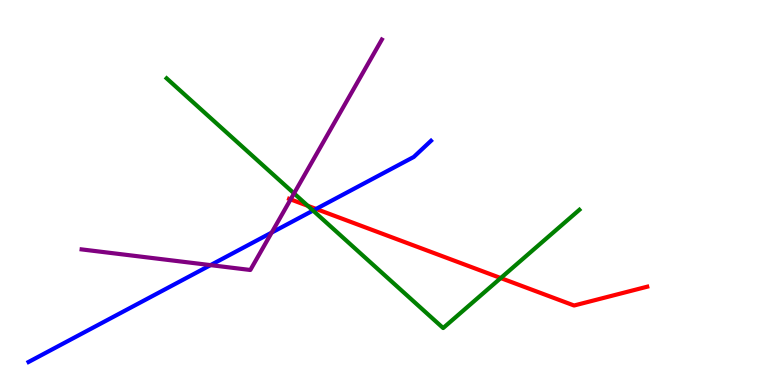[{'lines': ['blue', 'red'], 'intersections': [{'x': 4.08, 'y': 4.57}]}, {'lines': ['green', 'red'], 'intersections': [{'x': 3.97, 'y': 4.65}, {'x': 6.46, 'y': 2.78}]}, {'lines': ['purple', 'red'], 'intersections': [{'x': 3.75, 'y': 4.82}]}, {'lines': ['blue', 'green'], 'intersections': [{'x': 4.04, 'y': 4.53}]}, {'lines': ['blue', 'purple'], 'intersections': [{'x': 2.72, 'y': 3.11}, {'x': 3.51, 'y': 3.96}]}, {'lines': ['green', 'purple'], 'intersections': [{'x': 3.79, 'y': 4.98}]}]